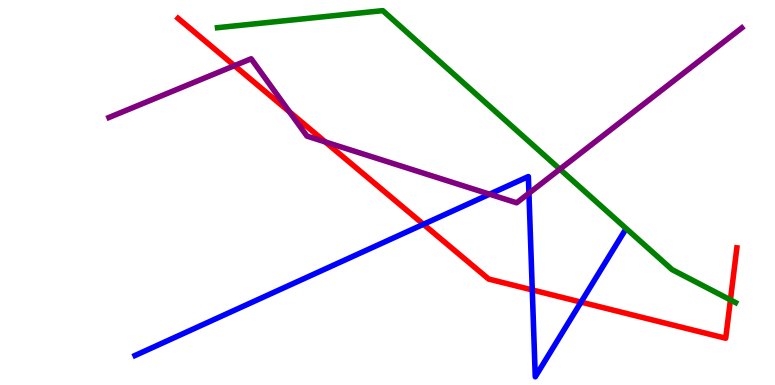[{'lines': ['blue', 'red'], 'intersections': [{'x': 5.46, 'y': 4.17}, {'x': 6.87, 'y': 2.47}, {'x': 7.5, 'y': 2.15}]}, {'lines': ['green', 'red'], 'intersections': [{'x': 9.42, 'y': 2.21}]}, {'lines': ['purple', 'red'], 'intersections': [{'x': 3.03, 'y': 8.29}, {'x': 3.73, 'y': 7.1}, {'x': 4.2, 'y': 6.31}]}, {'lines': ['blue', 'green'], 'intersections': []}, {'lines': ['blue', 'purple'], 'intersections': [{'x': 6.32, 'y': 4.96}, {'x': 6.83, 'y': 4.98}]}, {'lines': ['green', 'purple'], 'intersections': [{'x': 7.22, 'y': 5.61}]}]